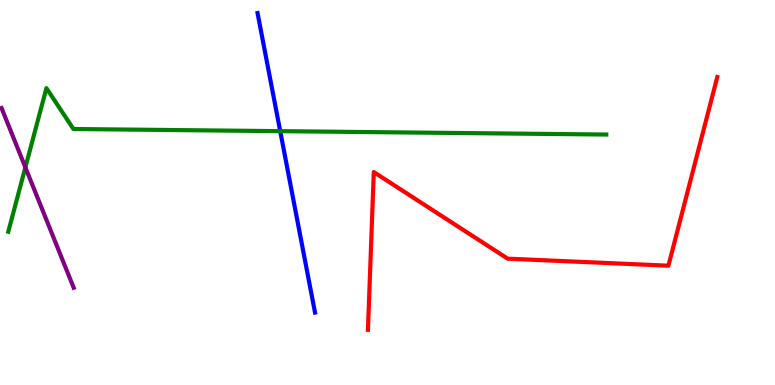[{'lines': ['blue', 'red'], 'intersections': []}, {'lines': ['green', 'red'], 'intersections': []}, {'lines': ['purple', 'red'], 'intersections': []}, {'lines': ['blue', 'green'], 'intersections': [{'x': 3.62, 'y': 6.59}]}, {'lines': ['blue', 'purple'], 'intersections': []}, {'lines': ['green', 'purple'], 'intersections': [{'x': 0.327, 'y': 5.65}]}]